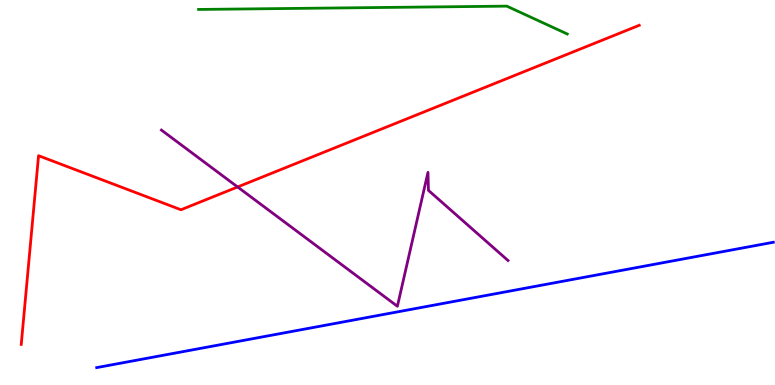[{'lines': ['blue', 'red'], 'intersections': []}, {'lines': ['green', 'red'], 'intersections': []}, {'lines': ['purple', 'red'], 'intersections': [{'x': 3.07, 'y': 5.14}]}, {'lines': ['blue', 'green'], 'intersections': []}, {'lines': ['blue', 'purple'], 'intersections': []}, {'lines': ['green', 'purple'], 'intersections': []}]